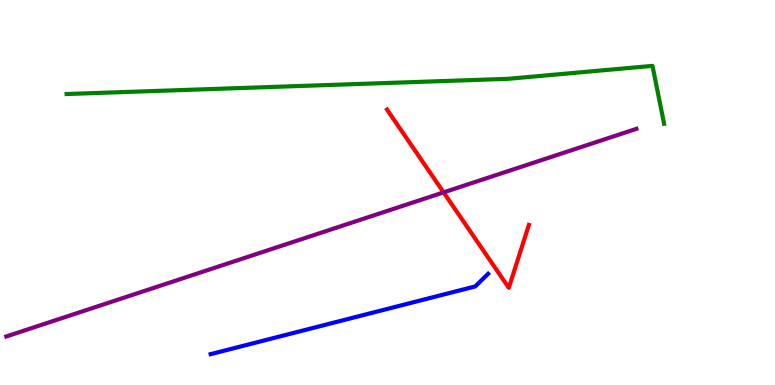[{'lines': ['blue', 'red'], 'intersections': []}, {'lines': ['green', 'red'], 'intersections': []}, {'lines': ['purple', 'red'], 'intersections': [{'x': 5.72, 'y': 5.0}]}, {'lines': ['blue', 'green'], 'intersections': []}, {'lines': ['blue', 'purple'], 'intersections': []}, {'lines': ['green', 'purple'], 'intersections': []}]